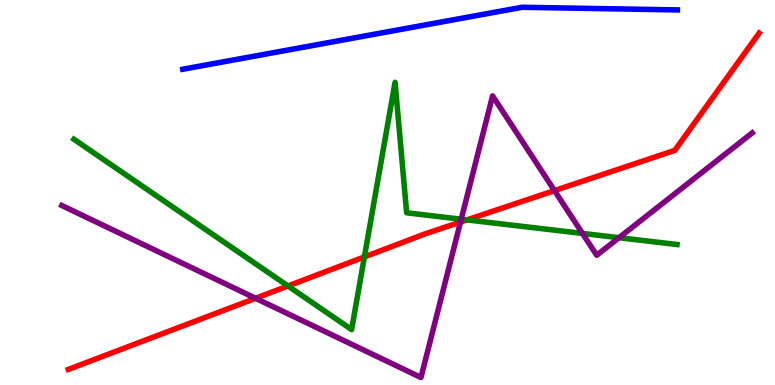[{'lines': ['blue', 'red'], 'intersections': []}, {'lines': ['green', 'red'], 'intersections': [{'x': 3.72, 'y': 2.57}, {'x': 4.7, 'y': 3.33}, {'x': 6.03, 'y': 4.29}]}, {'lines': ['purple', 'red'], 'intersections': [{'x': 3.3, 'y': 2.25}, {'x': 5.94, 'y': 4.23}, {'x': 7.15, 'y': 5.05}]}, {'lines': ['blue', 'green'], 'intersections': []}, {'lines': ['blue', 'purple'], 'intersections': []}, {'lines': ['green', 'purple'], 'intersections': [{'x': 5.95, 'y': 4.31}, {'x': 7.52, 'y': 3.94}, {'x': 7.99, 'y': 3.83}]}]